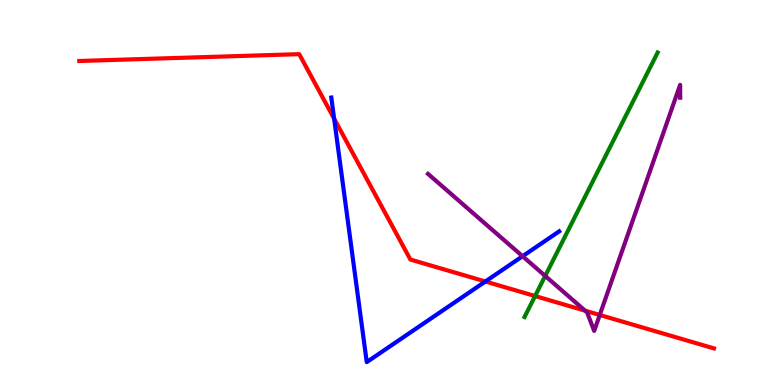[{'lines': ['blue', 'red'], 'intersections': [{'x': 4.31, 'y': 6.92}, {'x': 6.26, 'y': 2.69}]}, {'lines': ['green', 'red'], 'intersections': [{'x': 6.9, 'y': 2.31}]}, {'lines': ['purple', 'red'], 'intersections': [{'x': 7.55, 'y': 1.93}, {'x': 7.74, 'y': 1.82}]}, {'lines': ['blue', 'green'], 'intersections': []}, {'lines': ['blue', 'purple'], 'intersections': [{'x': 6.74, 'y': 3.34}]}, {'lines': ['green', 'purple'], 'intersections': [{'x': 7.03, 'y': 2.83}]}]